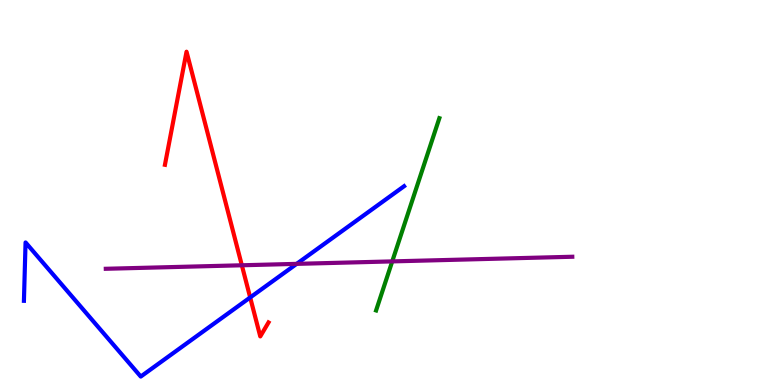[{'lines': ['blue', 'red'], 'intersections': [{'x': 3.23, 'y': 2.27}]}, {'lines': ['green', 'red'], 'intersections': []}, {'lines': ['purple', 'red'], 'intersections': [{'x': 3.12, 'y': 3.11}]}, {'lines': ['blue', 'green'], 'intersections': []}, {'lines': ['blue', 'purple'], 'intersections': [{'x': 3.83, 'y': 3.15}]}, {'lines': ['green', 'purple'], 'intersections': [{'x': 5.06, 'y': 3.21}]}]